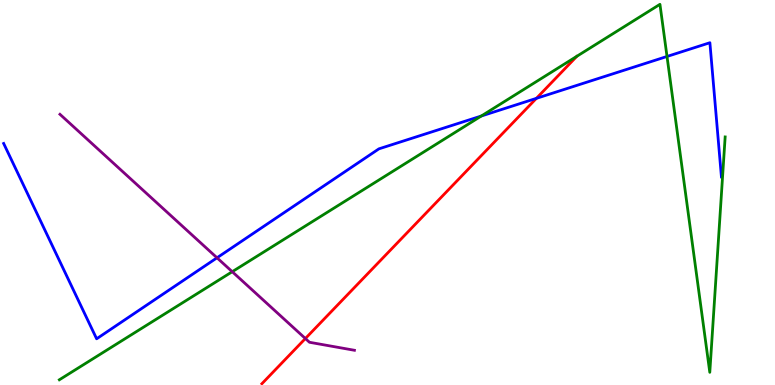[{'lines': ['blue', 'red'], 'intersections': [{'x': 6.92, 'y': 7.45}]}, {'lines': ['green', 'red'], 'intersections': []}, {'lines': ['purple', 'red'], 'intersections': [{'x': 3.94, 'y': 1.21}]}, {'lines': ['blue', 'green'], 'intersections': [{'x': 6.21, 'y': 6.99}, {'x': 8.61, 'y': 8.53}]}, {'lines': ['blue', 'purple'], 'intersections': [{'x': 2.8, 'y': 3.3}]}, {'lines': ['green', 'purple'], 'intersections': [{'x': 3.0, 'y': 2.94}]}]